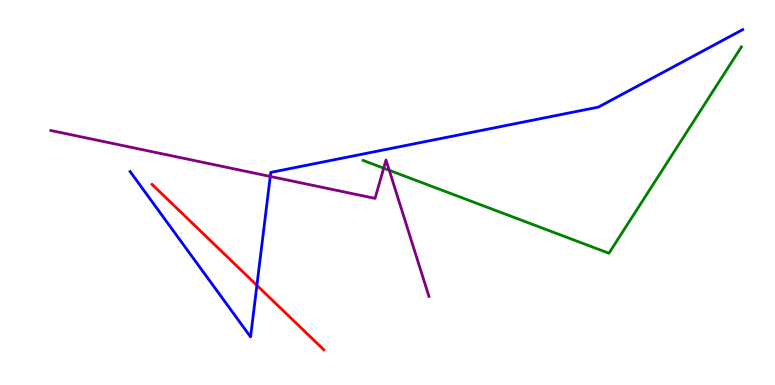[{'lines': ['blue', 'red'], 'intersections': [{'x': 3.31, 'y': 2.59}]}, {'lines': ['green', 'red'], 'intersections': []}, {'lines': ['purple', 'red'], 'intersections': []}, {'lines': ['blue', 'green'], 'intersections': []}, {'lines': ['blue', 'purple'], 'intersections': [{'x': 3.49, 'y': 5.42}]}, {'lines': ['green', 'purple'], 'intersections': [{'x': 4.95, 'y': 5.63}, {'x': 5.02, 'y': 5.58}]}]